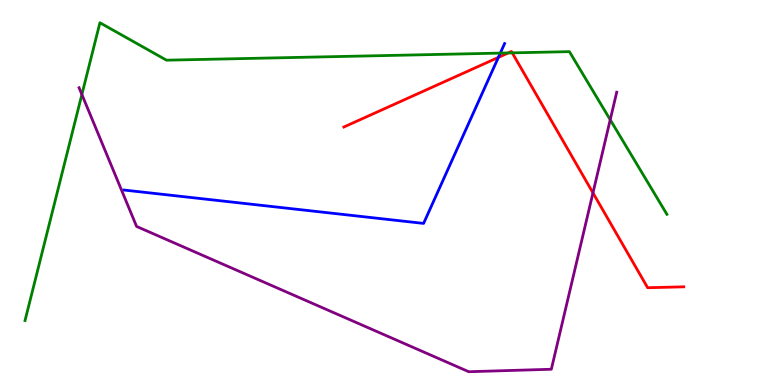[{'lines': ['blue', 'red'], 'intersections': [{'x': 6.43, 'y': 8.51}]}, {'lines': ['green', 'red'], 'intersections': [{'x': 6.56, 'y': 8.62}, {'x': 6.61, 'y': 8.63}]}, {'lines': ['purple', 'red'], 'intersections': [{'x': 7.65, 'y': 4.99}]}, {'lines': ['blue', 'green'], 'intersections': [{'x': 6.46, 'y': 8.62}]}, {'lines': ['blue', 'purple'], 'intersections': []}, {'lines': ['green', 'purple'], 'intersections': [{'x': 1.06, 'y': 7.55}, {'x': 7.87, 'y': 6.89}]}]